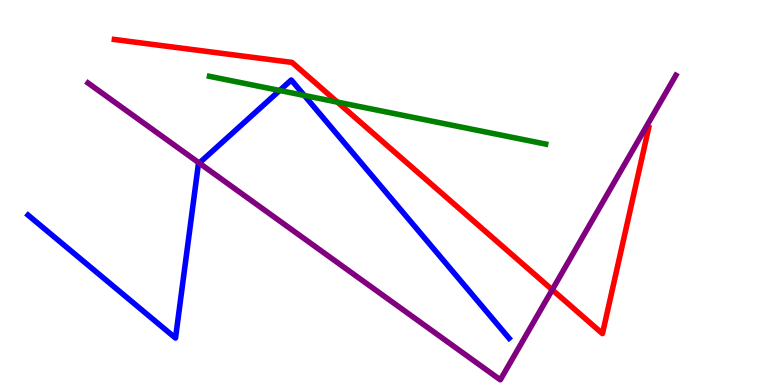[{'lines': ['blue', 'red'], 'intersections': []}, {'lines': ['green', 'red'], 'intersections': [{'x': 4.35, 'y': 7.35}]}, {'lines': ['purple', 'red'], 'intersections': [{'x': 7.13, 'y': 2.47}]}, {'lines': ['blue', 'green'], 'intersections': [{'x': 3.61, 'y': 7.65}, {'x': 3.93, 'y': 7.52}]}, {'lines': ['blue', 'purple'], 'intersections': [{'x': 2.57, 'y': 5.76}]}, {'lines': ['green', 'purple'], 'intersections': []}]